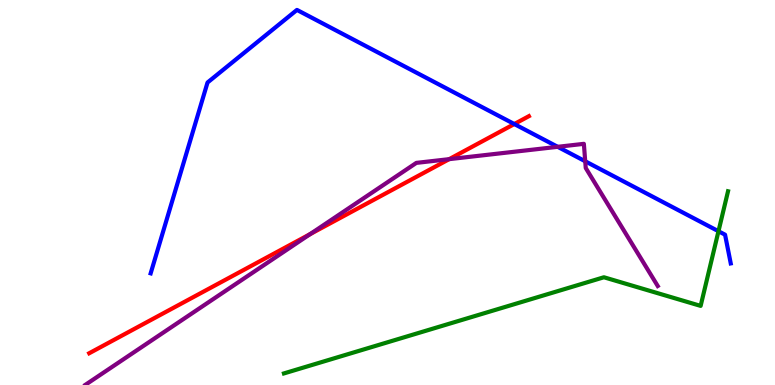[{'lines': ['blue', 'red'], 'intersections': [{'x': 6.64, 'y': 6.78}]}, {'lines': ['green', 'red'], 'intersections': []}, {'lines': ['purple', 'red'], 'intersections': [{'x': 4.0, 'y': 3.92}, {'x': 5.8, 'y': 5.87}]}, {'lines': ['blue', 'green'], 'intersections': [{'x': 9.27, 'y': 3.99}]}, {'lines': ['blue', 'purple'], 'intersections': [{'x': 7.2, 'y': 6.19}, {'x': 7.55, 'y': 5.81}]}, {'lines': ['green', 'purple'], 'intersections': []}]